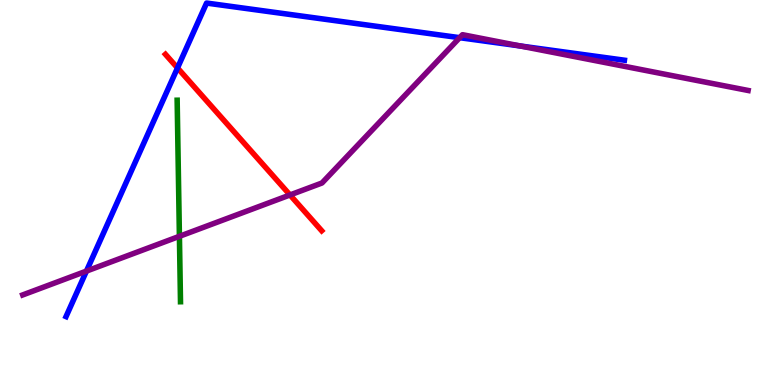[{'lines': ['blue', 'red'], 'intersections': [{'x': 2.29, 'y': 8.24}]}, {'lines': ['green', 'red'], 'intersections': []}, {'lines': ['purple', 'red'], 'intersections': [{'x': 3.74, 'y': 4.94}]}, {'lines': ['blue', 'green'], 'intersections': []}, {'lines': ['blue', 'purple'], 'intersections': [{'x': 1.12, 'y': 2.96}, {'x': 5.93, 'y': 9.02}, {'x': 6.71, 'y': 8.81}]}, {'lines': ['green', 'purple'], 'intersections': [{'x': 2.32, 'y': 3.86}]}]